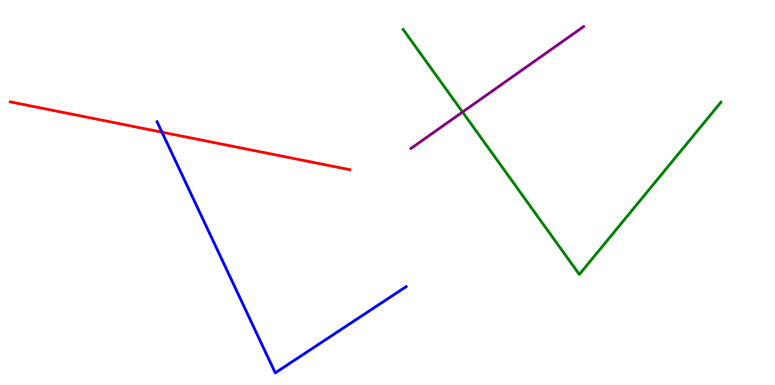[{'lines': ['blue', 'red'], 'intersections': [{'x': 2.09, 'y': 6.57}]}, {'lines': ['green', 'red'], 'intersections': []}, {'lines': ['purple', 'red'], 'intersections': []}, {'lines': ['blue', 'green'], 'intersections': []}, {'lines': ['blue', 'purple'], 'intersections': []}, {'lines': ['green', 'purple'], 'intersections': [{'x': 5.97, 'y': 7.09}]}]